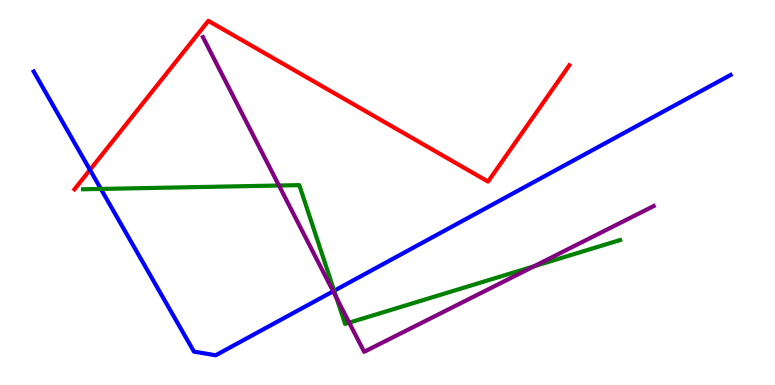[{'lines': ['blue', 'red'], 'intersections': [{'x': 1.16, 'y': 5.59}]}, {'lines': ['green', 'red'], 'intersections': []}, {'lines': ['purple', 'red'], 'intersections': []}, {'lines': ['blue', 'green'], 'intersections': [{'x': 1.3, 'y': 5.09}, {'x': 4.31, 'y': 2.45}]}, {'lines': ['blue', 'purple'], 'intersections': [{'x': 4.3, 'y': 2.43}]}, {'lines': ['green', 'purple'], 'intersections': [{'x': 3.6, 'y': 5.18}, {'x': 4.34, 'y': 2.27}, {'x': 4.51, 'y': 1.62}, {'x': 6.89, 'y': 3.08}]}]